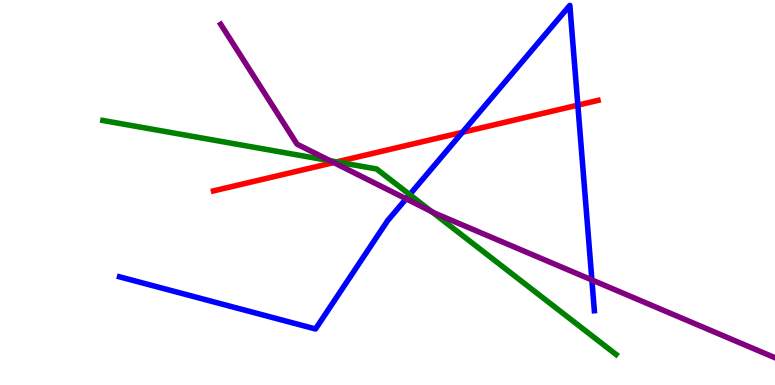[{'lines': ['blue', 'red'], 'intersections': [{'x': 5.97, 'y': 6.56}, {'x': 7.46, 'y': 7.27}]}, {'lines': ['green', 'red'], 'intersections': [{'x': 4.34, 'y': 5.79}]}, {'lines': ['purple', 'red'], 'intersections': [{'x': 4.31, 'y': 5.78}]}, {'lines': ['blue', 'green'], 'intersections': [{'x': 5.29, 'y': 4.95}]}, {'lines': ['blue', 'purple'], 'intersections': [{'x': 5.24, 'y': 4.84}, {'x': 7.64, 'y': 2.73}]}, {'lines': ['green', 'purple'], 'intersections': [{'x': 4.26, 'y': 5.83}, {'x': 5.57, 'y': 4.51}]}]